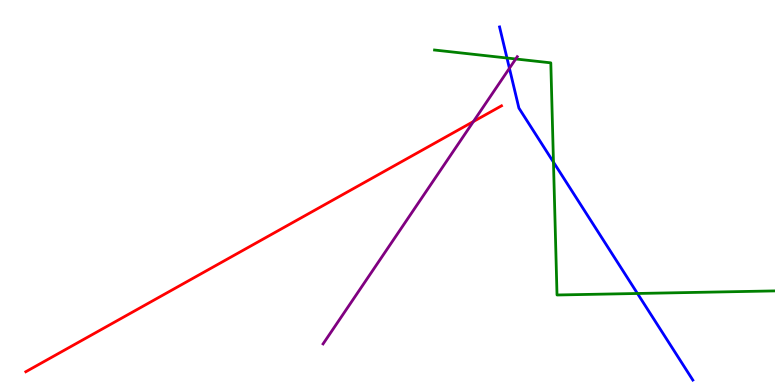[{'lines': ['blue', 'red'], 'intersections': []}, {'lines': ['green', 'red'], 'intersections': []}, {'lines': ['purple', 'red'], 'intersections': [{'x': 6.11, 'y': 6.84}]}, {'lines': ['blue', 'green'], 'intersections': [{'x': 6.54, 'y': 8.49}, {'x': 7.14, 'y': 5.79}, {'x': 8.23, 'y': 2.38}]}, {'lines': ['blue', 'purple'], 'intersections': [{'x': 6.57, 'y': 8.23}]}, {'lines': ['green', 'purple'], 'intersections': [{'x': 6.65, 'y': 8.47}]}]